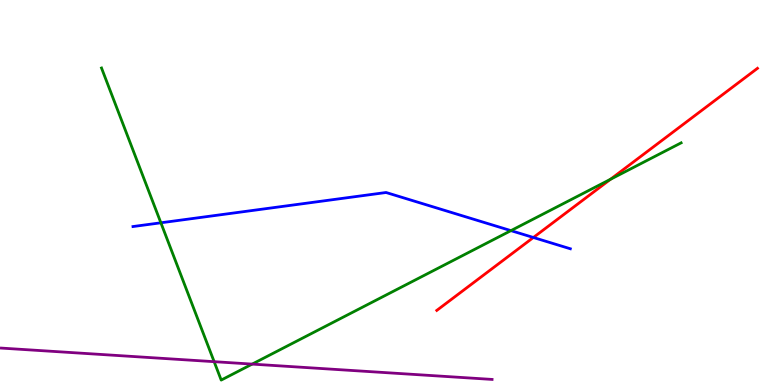[{'lines': ['blue', 'red'], 'intersections': [{'x': 6.88, 'y': 3.83}]}, {'lines': ['green', 'red'], 'intersections': [{'x': 7.88, 'y': 5.34}]}, {'lines': ['purple', 'red'], 'intersections': []}, {'lines': ['blue', 'green'], 'intersections': [{'x': 2.08, 'y': 4.21}, {'x': 6.59, 'y': 4.01}]}, {'lines': ['blue', 'purple'], 'intersections': []}, {'lines': ['green', 'purple'], 'intersections': [{'x': 2.76, 'y': 0.606}, {'x': 3.25, 'y': 0.543}]}]